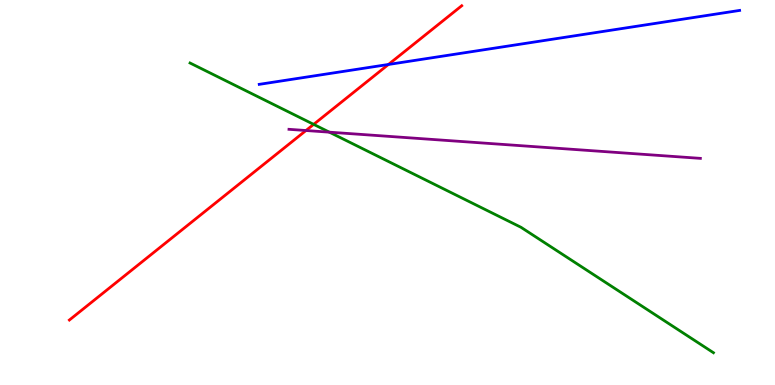[{'lines': ['blue', 'red'], 'intersections': [{'x': 5.01, 'y': 8.33}]}, {'lines': ['green', 'red'], 'intersections': [{'x': 4.05, 'y': 6.77}]}, {'lines': ['purple', 'red'], 'intersections': [{'x': 3.95, 'y': 6.61}]}, {'lines': ['blue', 'green'], 'intersections': []}, {'lines': ['blue', 'purple'], 'intersections': []}, {'lines': ['green', 'purple'], 'intersections': [{'x': 4.25, 'y': 6.57}]}]